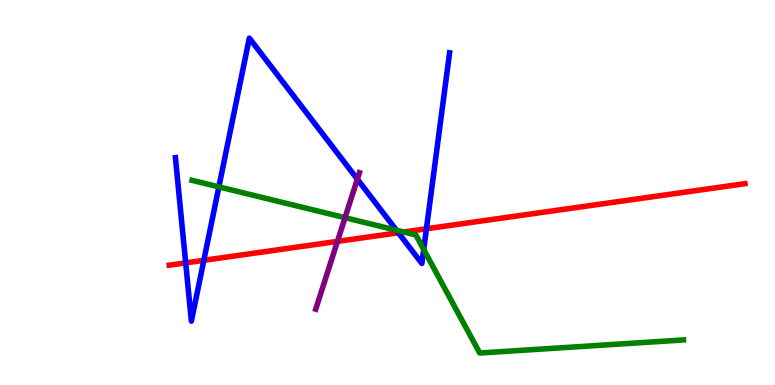[{'lines': ['blue', 'red'], 'intersections': [{'x': 2.4, 'y': 3.17}, {'x': 2.63, 'y': 3.24}, {'x': 5.14, 'y': 3.95}, {'x': 5.5, 'y': 4.06}]}, {'lines': ['green', 'red'], 'intersections': [{'x': 5.21, 'y': 3.97}]}, {'lines': ['purple', 'red'], 'intersections': [{'x': 4.35, 'y': 3.73}]}, {'lines': ['blue', 'green'], 'intersections': [{'x': 2.82, 'y': 5.15}, {'x': 5.12, 'y': 4.02}, {'x': 5.47, 'y': 3.52}]}, {'lines': ['blue', 'purple'], 'intersections': [{'x': 4.61, 'y': 5.35}]}, {'lines': ['green', 'purple'], 'intersections': [{'x': 4.45, 'y': 4.35}]}]